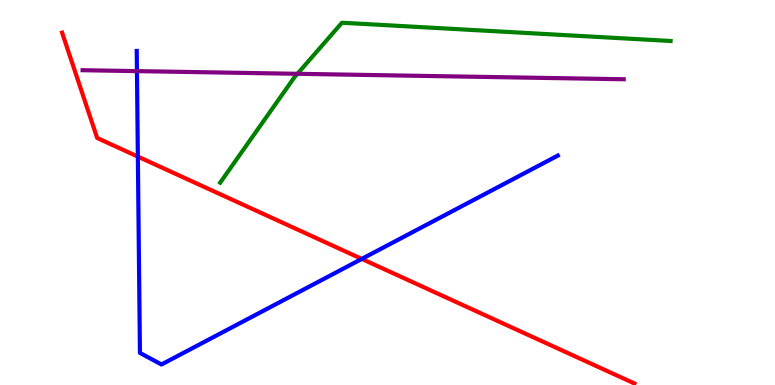[{'lines': ['blue', 'red'], 'intersections': [{'x': 1.78, 'y': 5.93}, {'x': 4.67, 'y': 3.28}]}, {'lines': ['green', 'red'], 'intersections': []}, {'lines': ['purple', 'red'], 'intersections': []}, {'lines': ['blue', 'green'], 'intersections': []}, {'lines': ['blue', 'purple'], 'intersections': [{'x': 1.77, 'y': 8.15}]}, {'lines': ['green', 'purple'], 'intersections': [{'x': 3.84, 'y': 8.08}]}]